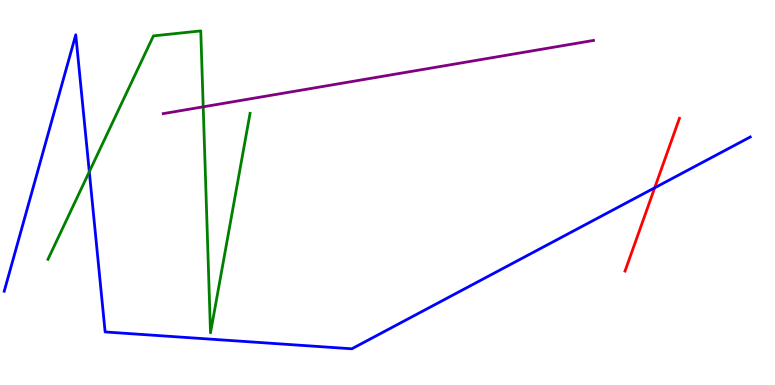[{'lines': ['blue', 'red'], 'intersections': [{'x': 8.45, 'y': 5.12}]}, {'lines': ['green', 'red'], 'intersections': []}, {'lines': ['purple', 'red'], 'intersections': []}, {'lines': ['blue', 'green'], 'intersections': [{'x': 1.15, 'y': 5.54}]}, {'lines': ['blue', 'purple'], 'intersections': []}, {'lines': ['green', 'purple'], 'intersections': [{'x': 2.62, 'y': 7.23}]}]